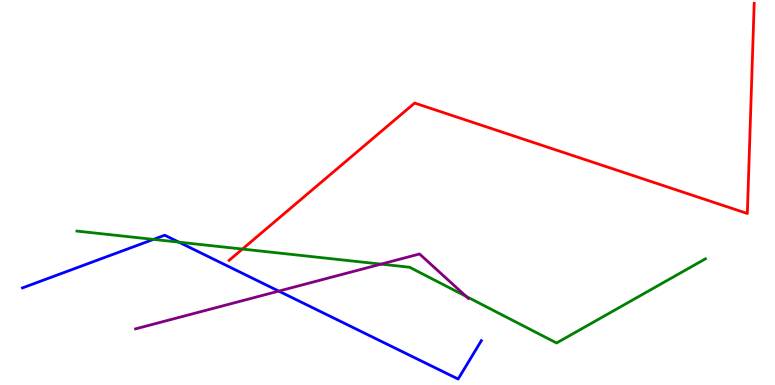[{'lines': ['blue', 'red'], 'intersections': []}, {'lines': ['green', 'red'], 'intersections': [{'x': 3.13, 'y': 3.53}]}, {'lines': ['purple', 'red'], 'intersections': []}, {'lines': ['blue', 'green'], 'intersections': [{'x': 1.98, 'y': 3.78}, {'x': 2.31, 'y': 3.71}]}, {'lines': ['blue', 'purple'], 'intersections': [{'x': 3.6, 'y': 2.44}]}, {'lines': ['green', 'purple'], 'intersections': [{'x': 4.92, 'y': 3.14}, {'x': 6.01, 'y': 2.3}]}]